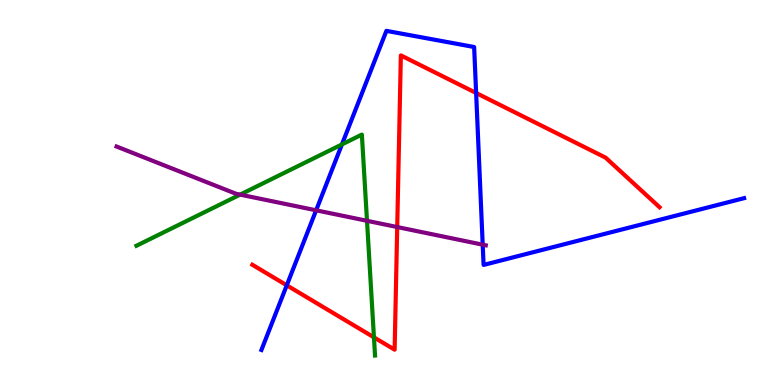[{'lines': ['blue', 'red'], 'intersections': [{'x': 3.7, 'y': 2.59}, {'x': 6.14, 'y': 7.58}]}, {'lines': ['green', 'red'], 'intersections': [{'x': 4.83, 'y': 1.24}]}, {'lines': ['purple', 'red'], 'intersections': [{'x': 5.13, 'y': 4.1}]}, {'lines': ['blue', 'green'], 'intersections': [{'x': 4.41, 'y': 6.25}]}, {'lines': ['blue', 'purple'], 'intersections': [{'x': 4.08, 'y': 4.54}, {'x': 6.23, 'y': 3.64}]}, {'lines': ['green', 'purple'], 'intersections': [{'x': 3.1, 'y': 4.94}, {'x': 4.74, 'y': 4.26}]}]